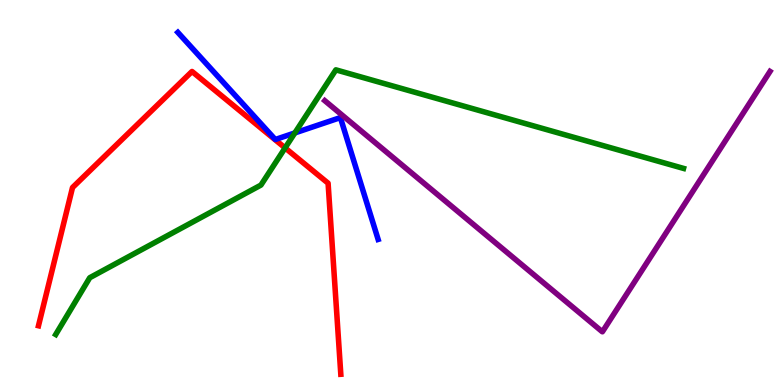[{'lines': ['blue', 'red'], 'intersections': []}, {'lines': ['green', 'red'], 'intersections': [{'x': 3.68, 'y': 6.16}]}, {'lines': ['purple', 'red'], 'intersections': []}, {'lines': ['blue', 'green'], 'intersections': [{'x': 3.8, 'y': 6.55}]}, {'lines': ['blue', 'purple'], 'intersections': []}, {'lines': ['green', 'purple'], 'intersections': []}]